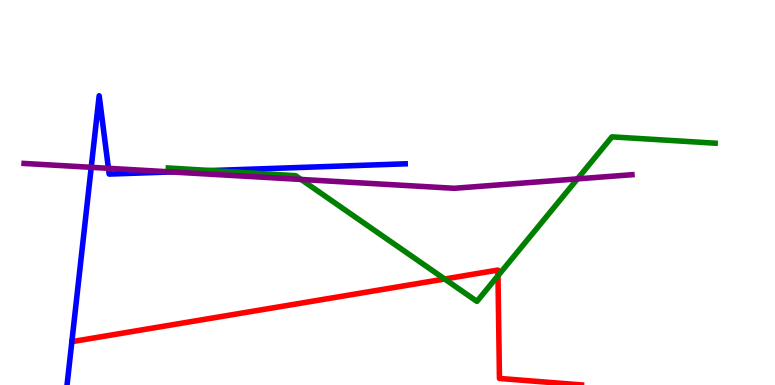[{'lines': ['blue', 'red'], 'intersections': []}, {'lines': ['green', 'red'], 'intersections': [{'x': 5.74, 'y': 2.75}, {'x': 6.43, 'y': 2.84}]}, {'lines': ['purple', 'red'], 'intersections': []}, {'lines': ['blue', 'green'], 'intersections': [{'x': 2.72, 'y': 5.57}]}, {'lines': ['blue', 'purple'], 'intersections': [{'x': 1.18, 'y': 5.65}, {'x': 1.4, 'y': 5.63}, {'x': 2.21, 'y': 5.53}]}, {'lines': ['green', 'purple'], 'intersections': [{'x': 3.88, 'y': 5.34}, {'x': 7.45, 'y': 5.35}]}]